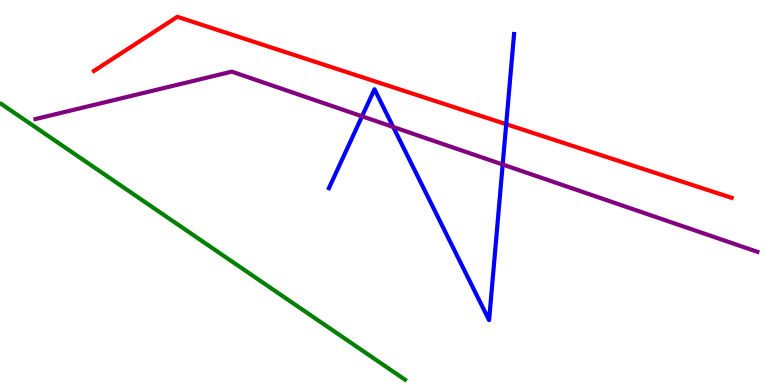[{'lines': ['blue', 'red'], 'intersections': [{'x': 6.53, 'y': 6.77}]}, {'lines': ['green', 'red'], 'intersections': []}, {'lines': ['purple', 'red'], 'intersections': []}, {'lines': ['blue', 'green'], 'intersections': []}, {'lines': ['blue', 'purple'], 'intersections': [{'x': 4.67, 'y': 6.98}, {'x': 5.07, 'y': 6.7}, {'x': 6.49, 'y': 5.73}]}, {'lines': ['green', 'purple'], 'intersections': []}]